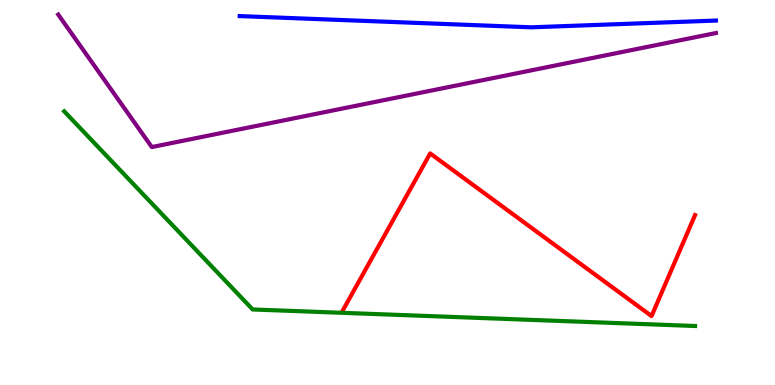[{'lines': ['blue', 'red'], 'intersections': []}, {'lines': ['green', 'red'], 'intersections': []}, {'lines': ['purple', 'red'], 'intersections': []}, {'lines': ['blue', 'green'], 'intersections': []}, {'lines': ['blue', 'purple'], 'intersections': []}, {'lines': ['green', 'purple'], 'intersections': []}]